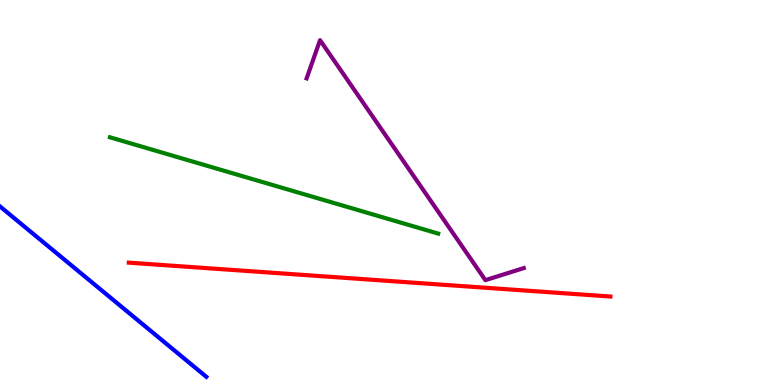[{'lines': ['blue', 'red'], 'intersections': []}, {'lines': ['green', 'red'], 'intersections': []}, {'lines': ['purple', 'red'], 'intersections': []}, {'lines': ['blue', 'green'], 'intersections': []}, {'lines': ['blue', 'purple'], 'intersections': []}, {'lines': ['green', 'purple'], 'intersections': []}]